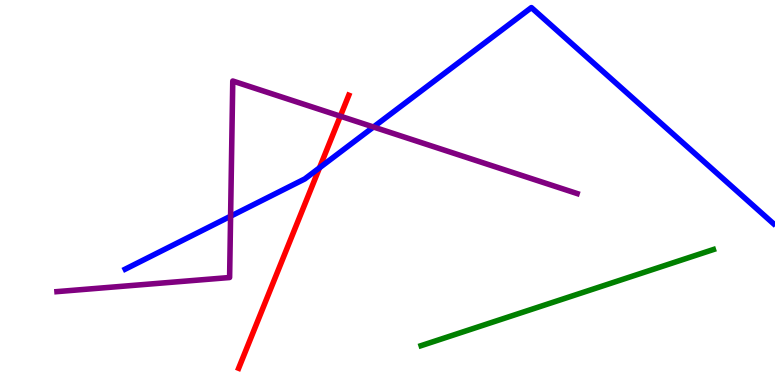[{'lines': ['blue', 'red'], 'intersections': [{'x': 4.12, 'y': 5.64}]}, {'lines': ['green', 'red'], 'intersections': []}, {'lines': ['purple', 'red'], 'intersections': [{'x': 4.39, 'y': 6.98}]}, {'lines': ['blue', 'green'], 'intersections': []}, {'lines': ['blue', 'purple'], 'intersections': [{'x': 2.98, 'y': 4.38}, {'x': 4.82, 'y': 6.7}]}, {'lines': ['green', 'purple'], 'intersections': []}]